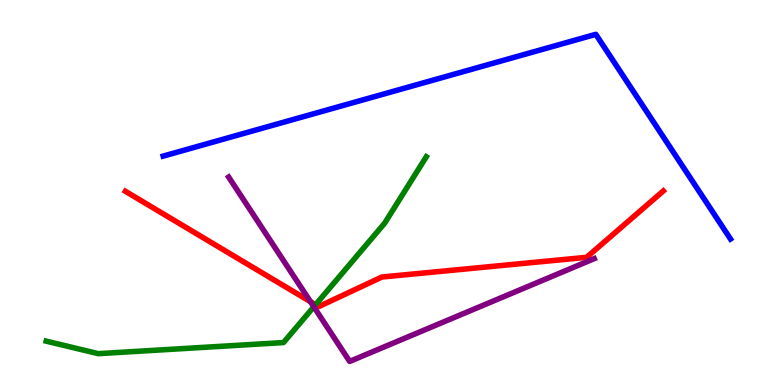[{'lines': ['blue', 'red'], 'intersections': []}, {'lines': ['green', 'red'], 'intersections': [{'x': 4.07, 'y': 2.09}]}, {'lines': ['purple', 'red'], 'intersections': [{'x': 4.01, 'y': 2.16}]}, {'lines': ['blue', 'green'], 'intersections': []}, {'lines': ['blue', 'purple'], 'intersections': []}, {'lines': ['green', 'purple'], 'intersections': [{'x': 4.05, 'y': 2.03}]}]